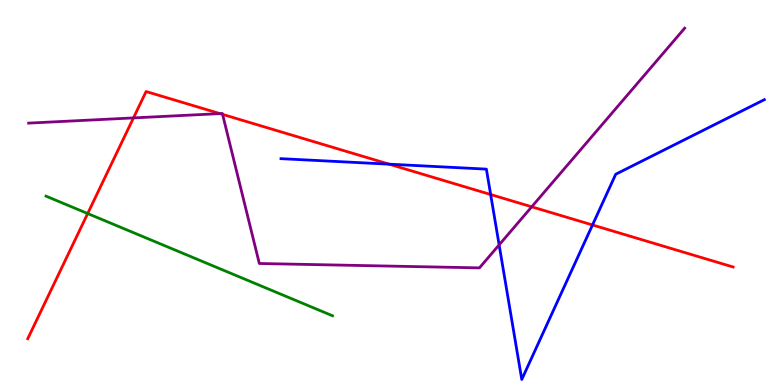[{'lines': ['blue', 'red'], 'intersections': [{'x': 5.02, 'y': 5.74}, {'x': 6.33, 'y': 4.95}, {'x': 7.65, 'y': 4.16}]}, {'lines': ['green', 'red'], 'intersections': [{'x': 1.13, 'y': 4.45}]}, {'lines': ['purple', 'red'], 'intersections': [{'x': 1.72, 'y': 6.94}, {'x': 2.84, 'y': 7.05}, {'x': 2.87, 'y': 7.03}, {'x': 6.86, 'y': 4.63}]}, {'lines': ['blue', 'green'], 'intersections': []}, {'lines': ['blue', 'purple'], 'intersections': [{'x': 6.44, 'y': 3.64}]}, {'lines': ['green', 'purple'], 'intersections': []}]